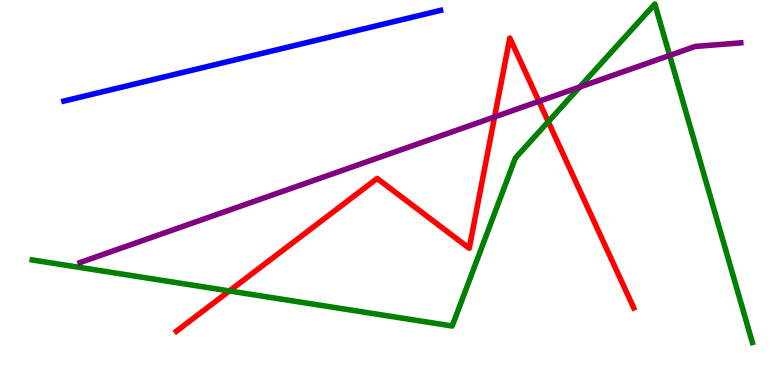[{'lines': ['blue', 'red'], 'intersections': []}, {'lines': ['green', 'red'], 'intersections': [{'x': 2.96, 'y': 2.44}, {'x': 7.07, 'y': 6.84}]}, {'lines': ['purple', 'red'], 'intersections': [{'x': 6.38, 'y': 6.96}, {'x': 6.95, 'y': 7.37}]}, {'lines': ['blue', 'green'], 'intersections': []}, {'lines': ['blue', 'purple'], 'intersections': []}, {'lines': ['green', 'purple'], 'intersections': [{'x': 7.48, 'y': 7.74}, {'x': 8.64, 'y': 8.56}]}]